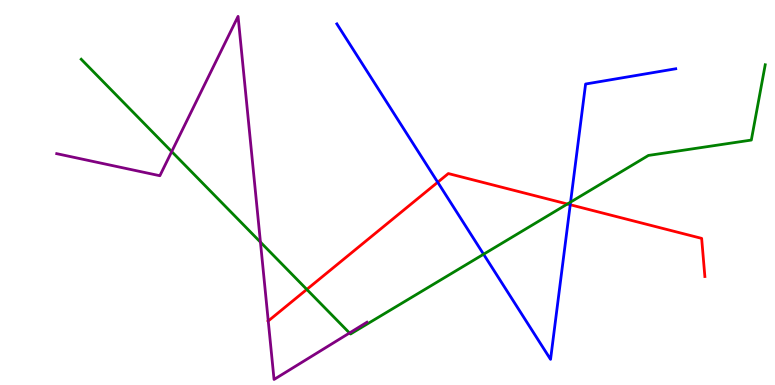[{'lines': ['blue', 'red'], 'intersections': [{'x': 5.65, 'y': 5.27}, {'x': 7.36, 'y': 4.68}]}, {'lines': ['green', 'red'], 'intersections': [{'x': 3.96, 'y': 2.48}, {'x': 7.32, 'y': 4.7}]}, {'lines': ['purple', 'red'], 'intersections': [{'x': 3.46, 'y': 1.66}]}, {'lines': ['blue', 'green'], 'intersections': [{'x': 6.24, 'y': 3.4}, {'x': 7.36, 'y': 4.75}]}, {'lines': ['blue', 'purple'], 'intersections': []}, {'lines': ['green', 'purple'], 'intersections': [{'x': 2.22, 'y': 6.06}, {'x': 3.36, 'y': 3.71}, {'x': 4.51, 'y': 1.35}]}]